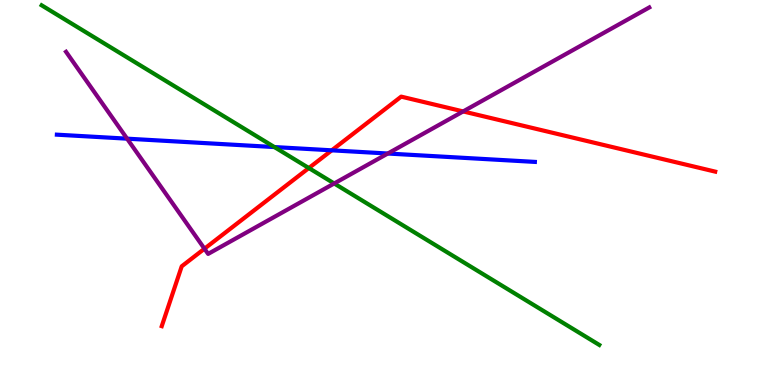[{'lines': ['blue', 'red'], 'intersections': [{'x': 4.28, 'y': 6.1}]}, {'lines': ['green', 'red'], 'intersections': [{'x': 3.99, 'y': 5.64}]}, {'lines': ['purple', 'red'], 'intersections': [{'x': 2.64, 'y': 3.54}, {'x': 5.98, 'y': 7.11}]}, {'lines': ['blue', 'green'], 'intersections': [{'x': 3.54, 'y': 6.18}]}, {'lines': ['blue', 'purple'], 'intersections': [{'x': 1.64, 'y': 6.4}, {'x': 5.0, 'y': 6.01}]}, {'lines': ['green', 'purple'], 'intersections': [{'x': 4.31, 'y': 5.23}]}]